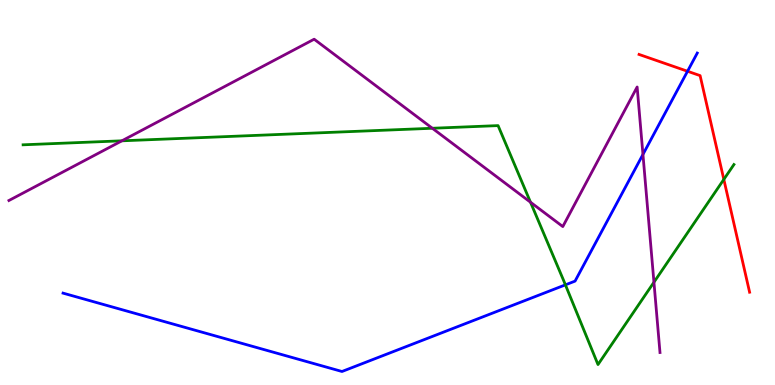[{'lines': ['blue', 'red'], 'intersections': [{'x': 8.87, 'y': 8.15}]}, {'lines': ['green', 'red'], 'intersections': [{'x': 9.34, 'y': 5.34}]}, {'lines': ['purple', 'red'], 'intersections': []}, {'lines': ['blue', 'green'], 'intersections': [{'x': 7.3, 'y': 2.6}]}, {'lines': ['blue', 'purple'], 'intersections': [{'x': 8.3, 'y': 5.99}]}, {'lines': ['green', 'purple'], 'intersections': [{'x': 1.57, 'y': 6.34}, {'x': 5.58, 'y': 6.67}, {'x': 6.85, 'y': 4.75}, {'x': 8.44, 'y': 2.67}]}]